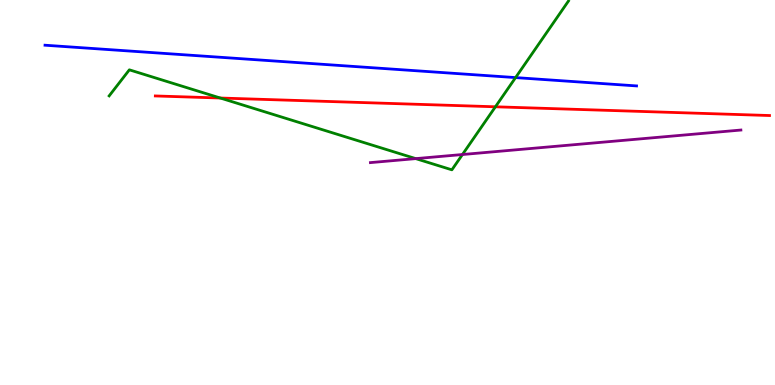[{'lines': ['blue', 'red'], 'intersections': []}, {'lines': ['green', 'red'], 'intersections': [{'x': 2.84, 'y': 7.45}, {'x': 6.39, 'y': 7.23}]}, {'lines': ['purple', 'red'], 'intersections': []}, {'lines': ['blue', 'green'], 'intersections': [{'x': 6.65, 'y': 7.98}]}, {'lines': ['blue', 'purple'], 'intersections': []}, {'lines': ['green', 'purple'], 'intersections': [{'x': 5.36, 'y': 5.88}, {'x': 5.97, 'y': 5.99}]}]